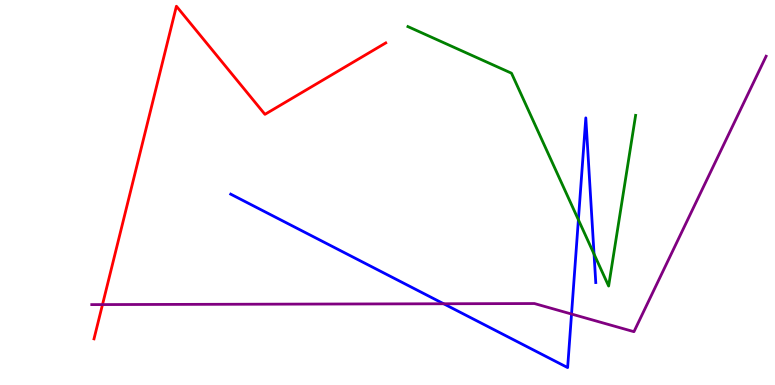[{'lines': ['blue', 'red'], 'intersections': []}, {'lines': ['green', 'red'], 'intersections': []}, {'lines': ['purple', 'red'], 'intersections': [{'x': 1.32, 'y': 2.09}]}, {'lines': ['blue', 'green'], 'intersections': [{'x': 7.46, 'y': 4.29}, {'x': 7.67, 'y': 3.4}]}, {'lines': ['blue', 'purple'], 'intersections': [{'x': 5.72, 'y': 2.11}, {'x': 7.37, 'y': 1.84}]}, {'lines': ['green', 'purple'], 'intersections': []}]